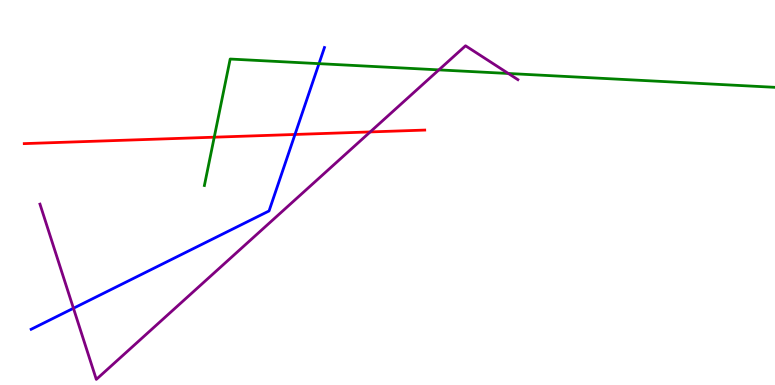[{'lines': ['blue', 'red'], 'intersections': [{'x': 3.81, 'y': 6.51}]}, {'lines': ['green', 'red'], 'intersections': [{'x': 2.76, 'y': 6.44}]}, {'lines': ['purple', 'red'], 'intersections': [{'x': 4.78, 'y': 6.57}]}, {'lines': ['blue', 'green'], 'intersections': [{'x': 4.12, 'y': 8.35}]}, {'lines': ['blue', 'purple'], 'intersections': [{'x': 0.948, 'y': 1.99}]}, {'lines': ['green', 'purple'], 'intersections': [{'x': 5.66, 'y': 8.18}, {'x': 6.56, 'y': 8.09}]}]